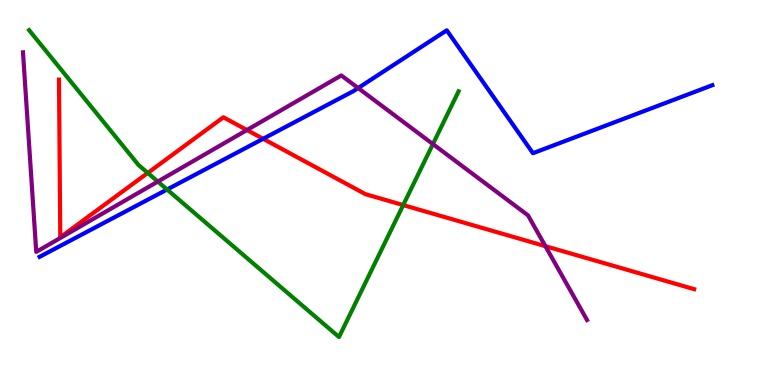[{'lines': ['blue', 'red'], 'intersections': [{'x': 3.4, 'y': 6.39}]}, {'lines': ['green', 'red'], 'intersections': [{'x': 1.91, 'y': 5.51}, {'x': 5.2, 'y': 4.67}]}, {'lines': ['purple', 'red'], 'intersections': [{'x': 3.19, 'y': 6.62}, {'x': 7.04, 'y': 3.61}]}, {'lines': ['blue', 'green'], 'intersections': [{'x': 2.16, 'y': 5.08}]}, {'lines': ['blue', 'purple'], 'intersections': [{'x': 4.62, 'y': 7.71}]}, {'lines': ['green', 'purple'], 'intersections': [{'x': 2.04, 'y': 5.28}, {'x': 5.59, 'y': 6.26}]}]